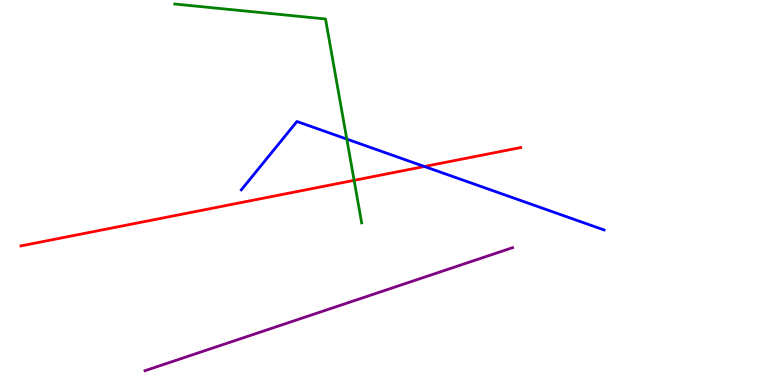[{'lines': ['blue', 'red'], 'intersections': [{'x': 5.48, 'y': 5.68}]}, {'lines': ['green', 'red'], 'intersections': [{'x': 4.57, 'y': 5.32}]}, {'lines': ['purple', 'red'], 'intersections': []}, {'lines': ['blue', 'green'], 'intersections': [{'x': 4.47, 'y': 6.39}]}, {'lines': ['blue', 'purple'], 'intersections': []}, {'lines': ['green', 'purple'], 'intersections': []}]